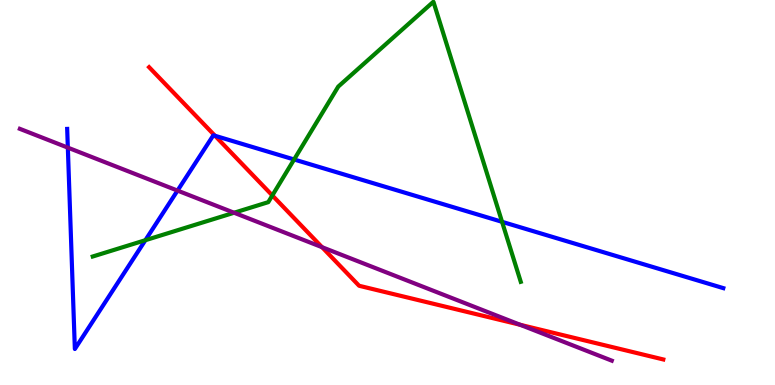[{'lines': ['blue', 'red'], 'intersections': [{'x': 2.77, 'y': 6.47}]}, {'lines': ['green', 'red'], 'intersections': [{'x': 3.51, 'y': 4.92}]}, {'lines': ['purple', 'red'], 'intersections': [{'x': 4.16, 'y': 3.58}, {'x': 6.71, 'y': 1.56}]}, {'lines': ['blue', 'green'], 'intersections': [{'x': 1.88, 'y': 3.76}, {'x': 3.8, 'y': 5.86}, {'x': 6.48, 'y': 4.24}]}, {'lines': ['blue', 'purple'], 'intersections': [{'x': 0.875, 'y': 6.17}, {'x': 2.29, 'y': 5.05}]}, {'lines': ['green', 'purple'], 'intersections': [{'x': 3.02, 'y': 4.47}]}]